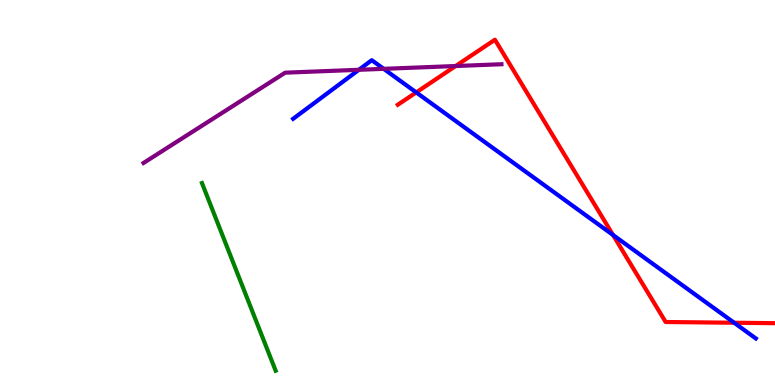[{'lines': ['blue', 'red'], 'intersections': [{'x': 5.37, 'y': 7.6}, {'x': 7.91, 'y': 3.9}, {'x': 9.47, 'y': 1.62}]}, {'lines': ['green', 'red'], 'intersections': []}, {'lines': ['purple', 'red'], 'intersections': [{'x': 5.88, 'y': 8.29}]}, {'lines': ['blue', 'green'], 'intersections': []}, {'lines': ['blue', 'purple'], 'intersections': [{'x': 4.63, 'y': 8.19}, {'x': 4.95, 'y': 8.21}]}, {'lines': ['green', 'purple'], 'intersections': []}]